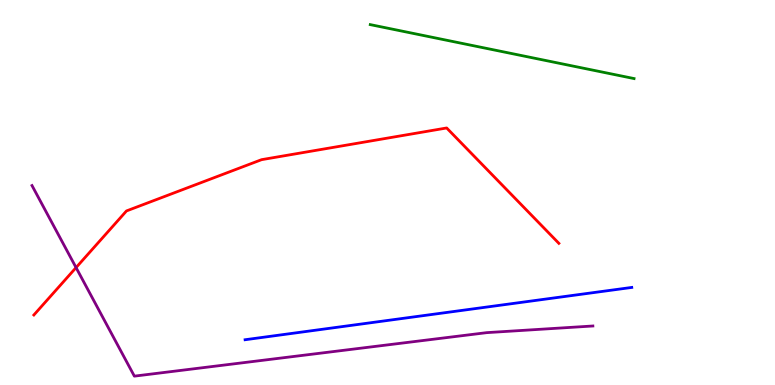[{'lines': ['blue', 'red'], 'intersections': []}, {'lines': ['green', 'red'], 'intersections': []}, {'lines': ['purple', 'red'], 'intersections': [{'x': 0.981, 'y': 3.05}]}, {'lines': ['blue', 'green'], 'intersections': []}, {'lines': ['blue', 'purple'], 'intersections': []}, {'lines': ['green', 'purple'], 'intersections': []}]